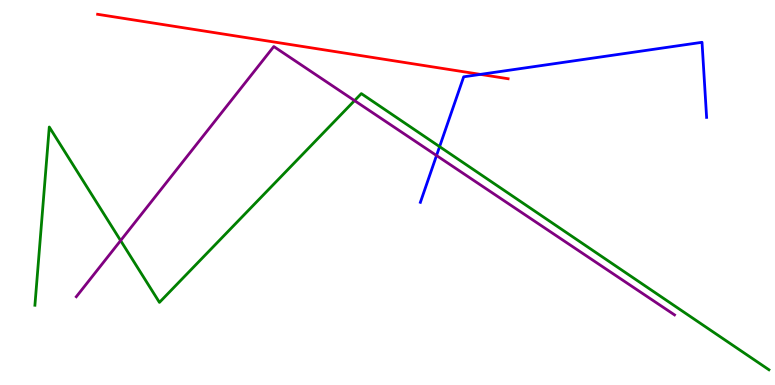[{'lines': ['blue', 'red'], 'intersections': [{'x': 6.2, 'y': 8.07}]}, {'lines': ['green', 'red'], 'intersections': []}, {'lines': ['purple', 'red'], 'intersections': []}, {'lines': ['blue', 'green'], 'intersections': [{'x': 5.67, 'y': 6.19}]}, {'lines': ['blue', 'purple'], 'intersections': [{'x': 5.63, 'y': 5.96}]}, {'lines': ['green', 'purple'], 'intersections': [{'x': 1.56, 'y': 3.75}, {'x': 4.57, 'y': 7.39}]}]